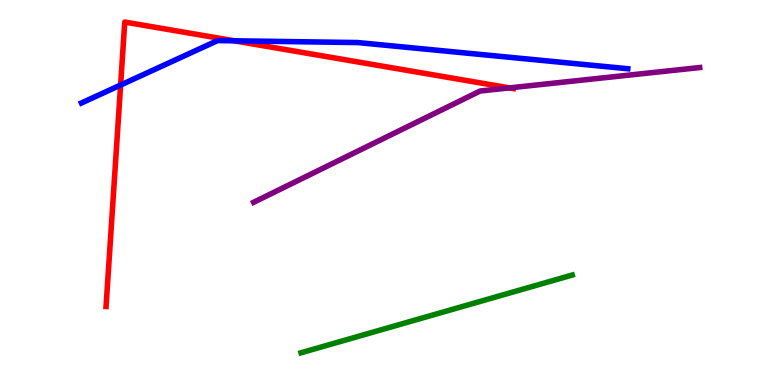[{'lines': ['blue', 'red'], 'intersections': [{'x': 1.56, 'y': 7.79}, {'x': 3.02, 'y': 8.94}]}, {'lines': ['green', 'red'], 'intersections': []}, {'lines': ['purple', 'red'], 'intersections': [{'x': 6.57, 'y': 7.72}]}, {'lines': ['blue', 'green'], 'intersections': []}, {'lines': ['blue', 'purple'], 'intersections': []}, {'lines': ['green', 'purple'], 'intersections': []}]